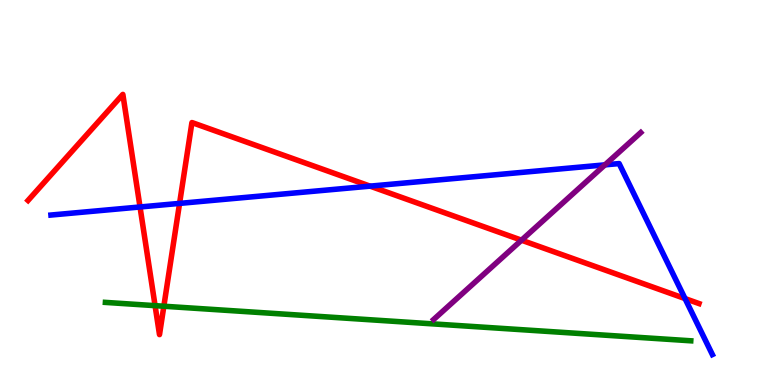[{'lines': ['blue', 'red'], 'intersections': [{'x': 1.81, 'y': 4.62}, {'x': 2.32, 'y': 4.72}, {'x': 4.78, 'y': 5.17}, {'x': 8.84, 'y': 2.24}]}, {'lines': ['green', 'red'], 'intersections': [{'x': 2.0, 'y': 2.06}, {'x': 2.11, 'y': 2.05}]}, {'lines': ['purple', 'red'], 'intersections': [{'x': 6.73, 'y': 3.76}]}, {'lines': ['blue', 'green'], 'intersections': []}, {'lines': ['blue', 'purple'], 'intersections': [{'x': 7.81, 'y': 5.72}]}, {'lines': ['green', 'purple'], 'intersections': []}]